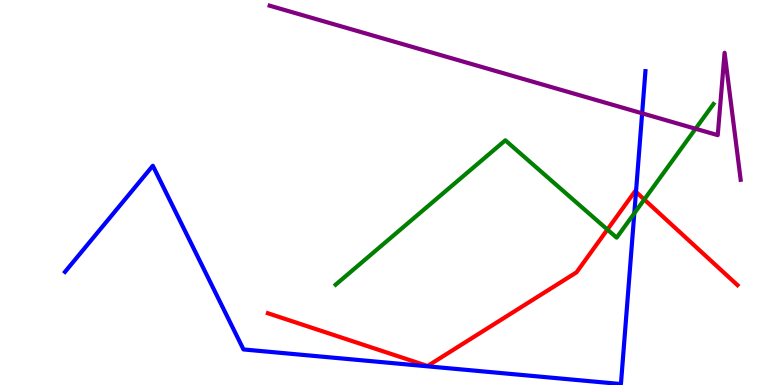[{'lines': ['blue', 'red'], 'intersections': [{'x': 8.21, 'y': 5.02}]}, {'lines': ['green', 'red'], 'intersections': [{'x': 7.84, 'y': 4.04}, {'x': 8.31, 'y': 4.82}]}, {'lines': ['purple', 'red'], 'intersections': []}, {'lines': ['blue', 'green'], 'intersections': [{'x': 8.18, 'y': 4.46}]}, {'lines': ['blue', 'purple'], 'intersections': [{'x': 8.29, 'y': 7.06}]}, {'lines': ['green', 'purple'], 'intersections': [{'x': 8.97, 'y': 6.66}]}]